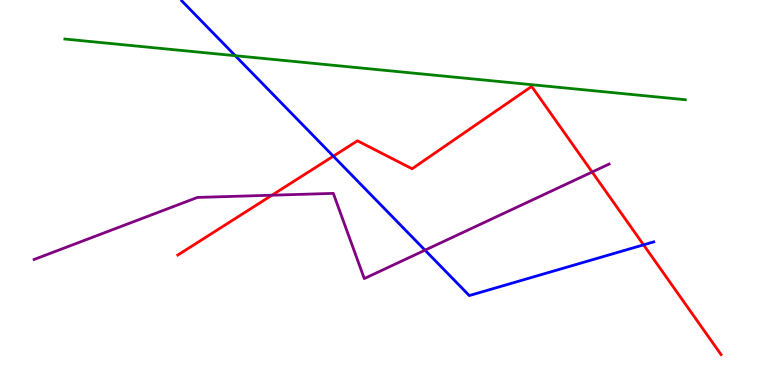[{'lines': ['blue', 'red'], 'intersections': [{'x': 4.3, 'y': 5.94}, {'x': 8.3, 'y': 3.64}]}, {'lines': ['green', 'red'], 'intersections': []}, {'lines': ['purple', 'red'], 'intersections': [{'x': 3.51, 'y': 4.93}, {'x': 7.64, 'y': 5.53}]}, {'lines': ['blue', 'green'], 'intersections': [{'x': 3.04, 'y': 8.55}]}, {'lines': ['blue', 'purple'], 'intersections': [{'x': 5.48, 'y': 3.5}]}, {'lines': ['green', 'purple'], 'intersections': []}]